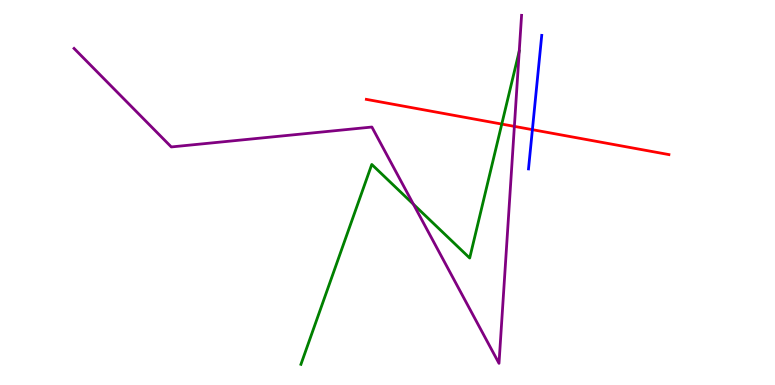[{'lines': ['blue', 'red'], 'intersections': [{'x': 6.87, 'y': 6.63}]}, {'lines': ['green', 'red'], 'intersections': [{'x': 6.47, 'y': 6.78}]}, {'lines': ['purple', 'red'], 'intersections': [{'x': 6.64, 'y': 6.72}]}, {'lines': ['blue', 'green'], 'intersections': []}, {'lines': ['blue', 'purple'], 'intersections': []}, {'lines': ['green', 'purple'], 'intersections': [{'x': 5.33, 'y': 4.69}, {'x': 6.7, 'y': 8.67}]}]